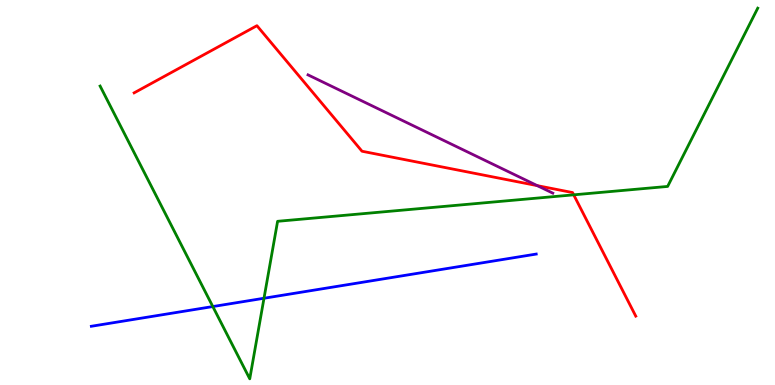[{'lines': ['blue', 'red'], 'intersections': []}, {'lines': ['green', 'red'], 'intersections': [{'x': 7.4, 'y': 4.94}]}, {'lines': ['purple', 'red'], 'intersections': [{'x': 6.93, 'y': 5.18}]}, {'lines': ['blue', 'green'], 'intersections': [{'x': 2.75, 'y': 2.04}, {'x': 3.41, 'y': 2.25}]}, {'lines': ['blue', 'purple'], 'intersections': []}, {'lines': ['green', 'purple'], 'intersections': []}]